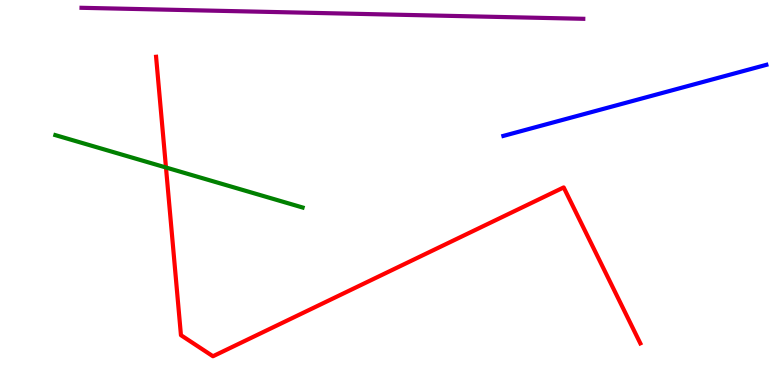[{'lines': ['blue', 'red'], 'intersections': []}, {'lines': ['green', 'red'], 'intersections': [{'x': 2.14, 'y': 5.65}]}, {'lines': ['purple', 'red'], 'intersections': []}, {'lines': ['blue', 'green'], 'intersections': []}, {'lines': ['blue', 'purple'], 'intersections': []}, {'lines': ['green', 'purple'], 'intersections': []}]